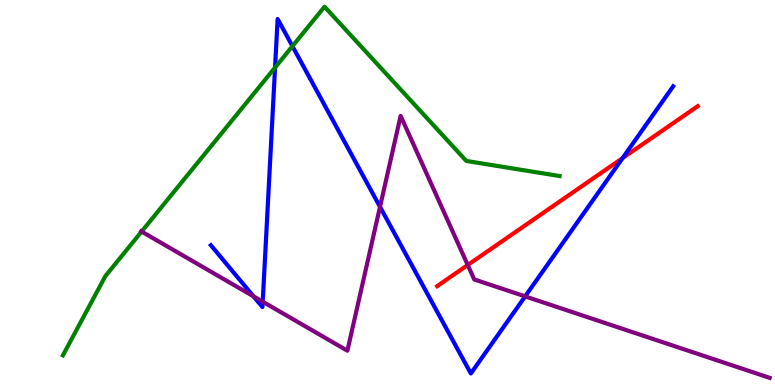[{'lines': ['blue', 'red'], 'intersections': [{'x': 8.03, 'y': 5.89}]}, {'lines': ['green', 'red'], 'intersections': []}, {'lines': ['purple', 'red'], 'intersections': [{'x': 6.04, 'y': 3.12}]}, {'lines': ['blue', 'green'], 'intersections': [{'x': 3.55, 'y': 8.25}, {'x': 3.77, 'y': 8.8}]}, {'lines': ['blue', 'purple'], 'intersections': [{'x': 3.27, 'y': 2.3}, {'x': 3.39, 'y': 2.16}, {'x': 4.9, 'y': 4.63}, {'x': 6.78, 'y': 2.3}]}, {'lines': ['green', 'purple'], 'intersections': [{'x': 1.83, 'y': 3.99}]}]